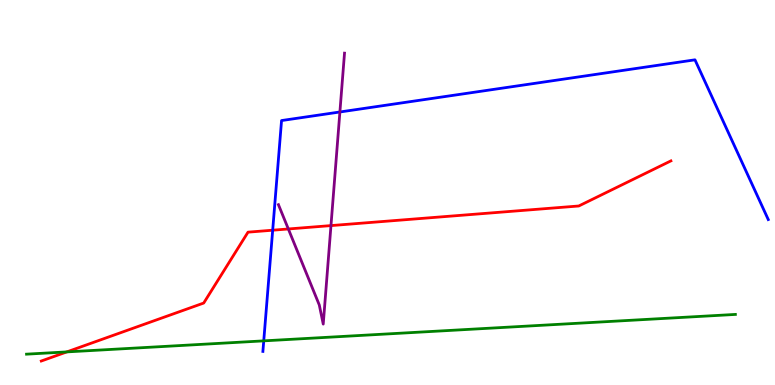[{'lines': ['blue', 'red'], 'intersections': [{'x': 3.52, 'y': 4.02}]}, {'lines': ['green', 'red'], 'intersections': [{'x': 0.862, 'y': 0.86}]}, {'lines': ['purple', 'red'], 'intersections': [{'x': 3.72, 'y': 4.05}, {'x': 4.27, 'y': 4.14}]}, {'lines': ['blue', 'green'], 'intersections': [{'x': 3.4, 'y': 1.15}]}, {'lines': ['blue', 'purple'], 'intersections': [{'x': 4.39, 'y': 7.09}]}, {'lines': ['green', 'purple'], 'intersections': []}]